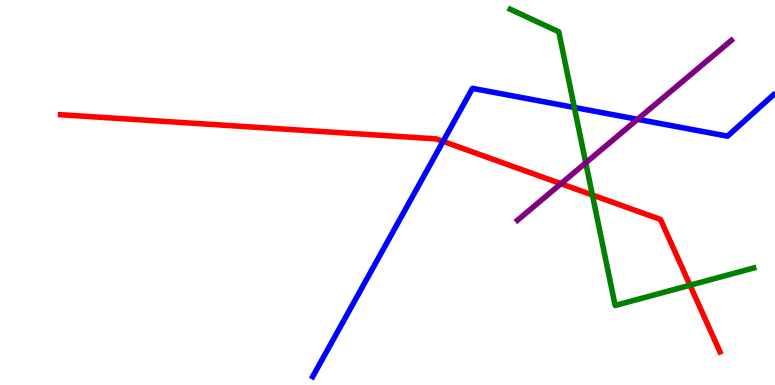[{'lines': ['blue', 'red'], 'intersections': [{'x': 5.72, 'y': 6.33}]}, {'lines': ['green', 'red'], 'intersections': [{'x': 7.64, 'y': 4.94}, {'x': 8.9, 'y': 2.59}]}, {'lines': ['purple', 'red'], 'intersections': [{'x': 7.24, 'y': 5.23}]}, {'lines': ['blue', 'green'], 'intersections': [{'x': 7.41, 'y': 7.21}]}, {'lines': ['blue', 'purple'], 'intersections': [{'x': 8.23, 'y': 6.9}]}, {'lines': ['green', 'purple'], 'intersections': [{'x': 7.56, 'y': 5.77}]}]